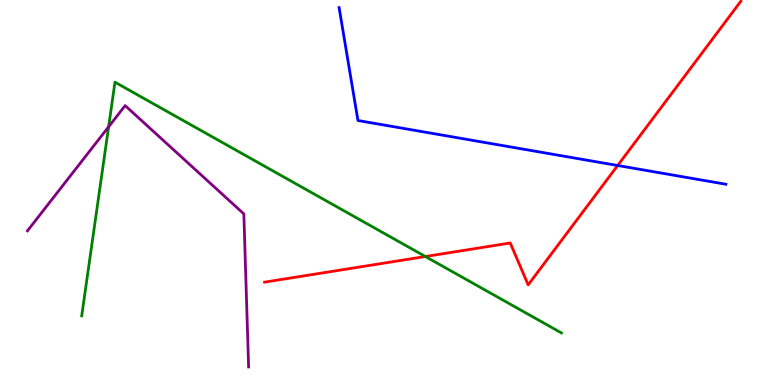[{'lines': ['blue', 'red'], 'intersections': [{'x': 7.97, 'y': 5.7}]}, {'lines': ['green', 'red'], 'intersections': [{'x': 5.49, 'y': 3.34}]}, {'lines': ['purple', 'red'], 'intersections': []}, {'lines': ['blue', 'green'], 'intersections': []}, {'lines': ['blue', 'purple'], 'intersections': []}, {'lines': ['green', 'purple'], 'intersections': [{'x': 1.4, 'y': 6.71}]}]